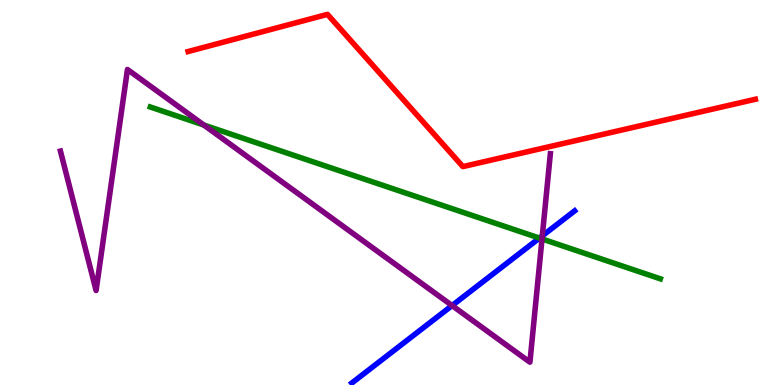[{'lines': ['blue', 'red'], 'intersections': []}, {'lines': ['green', 'red'], 'intersections': []}, {'lines': ['purple', 'red'], 'intersections': []}, {'lines': ['blue', 'green'], 'intersections': [{'x': 6.96, 'y': 3.82}]}, {'lines': ['blue', 'purple'], 'intersections': [{'x': 5.83, 'y': 2.06}, {'x': 7.0, 'y': 3.87}]}, {'lines': ['green', 'purple'], 'intersections': [{'x': 2.63, 'y': 6.75}, {'x': 6.99, 'y': 3.79}]}]